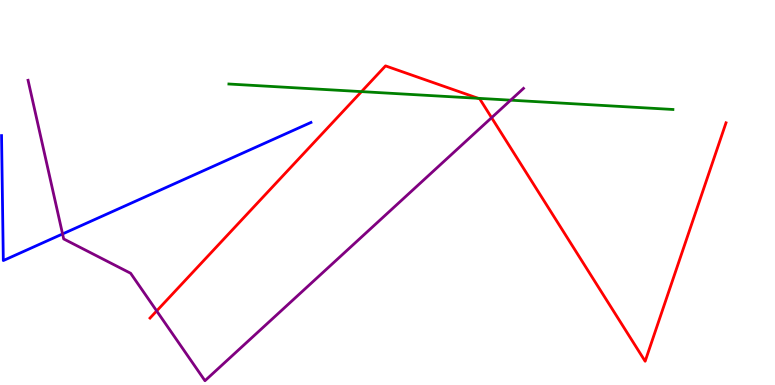[{'lines': ['blue', 'red'], 'intersections': []}, {'lines': ['green', 'red'], 'intersections': [{'x': 4.66, 'y': 7.62}, {'x': 6.17, 'y': 7.45}]}, {'lines': ['purple', 'red'], 'intersections': [{'x': 2.02, 'y': 1.92}, {'x': 6.34, 'y': 6.94}]}, {'lines': ['blue', 'green'], 'intersections': []}, {'lines': ['blue', 'purple'], 'intersections': [{'x': 0.807, 'y': 3.92}]}, {'lines': ['green', 'purple'], 'intersections': [{'x': 6.59, 'y': 7.4}]}]